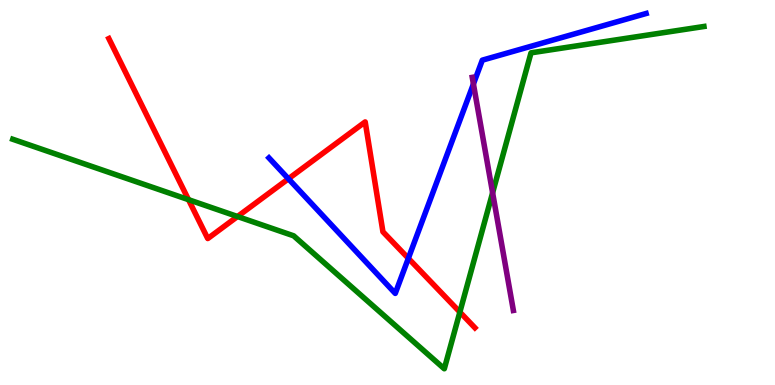[{'lines': ['blue', 'red'], 'intersections': [{'x': 3.72, 'y': 5.36}, {'x': 5.27, 'y': 3.29}]}, {'lines': ['green', 'red'], 'intersections': [{'x': 2.43, 'y': 4.81}, {'x': 3.06, 'y': 4.38}, {'x': 5.93, 'y': 1.89}]}, {'lines': ['purple', 'red'], 'intersections': []}, {'lines': ['blue', 'green'], 'intersections': []}, {'lines': ['blue', 'purple'], 'intersections': [{'x': 6.11, 'y': 7.82}]}, {'lines': ['green', 'purple'], 'intersections': [{'x': 6.36, 'y': 4.99}]}]